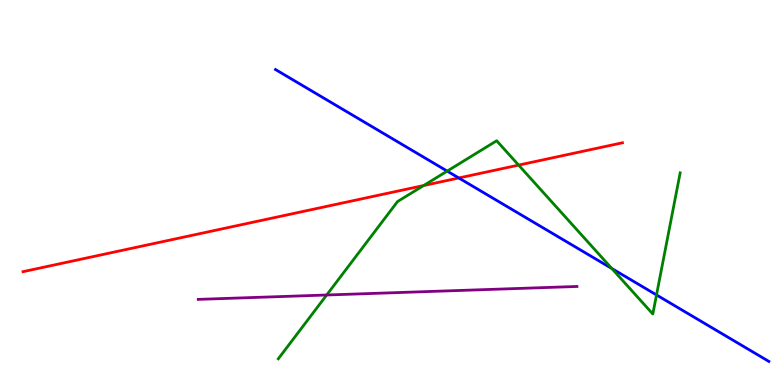[{'lines': ['blue', 'red'], 'intersections': [{'x': 5.92, 'y': 5.38}]}, {'lines': ['green', 'red'], 'intersections': [{'x': 5.47, 'y': 5.18}, {'x': 6.69, 'y': 5.71}]}, {'lines': ['purple', 'red'], 'intersections': []}, {'lines': ['blue', 'green'], 'intersections': [{'x': 5.77, 'y': 5.56}, {'x': 7.89, 'y': 3.03}, {'x': 8.47, 'y': 2.34}]}, {'lines': ['blue', 'purple'], 'intersections': []}, {'lines': ['green', 'purple'], 'intersections': [{'x': 4.22, 'y': 2.34}]}]